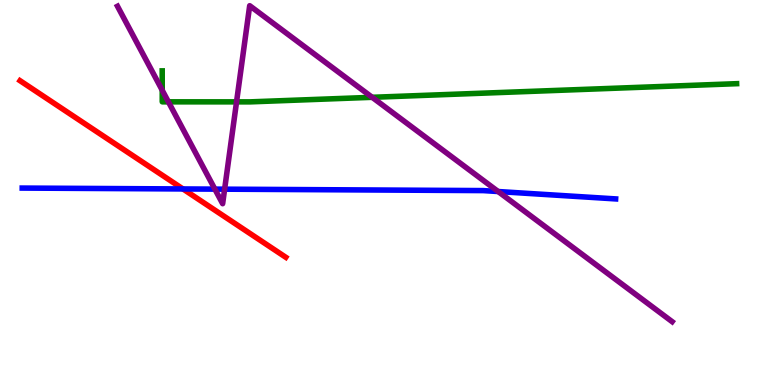[{'lines': ['blue', 'red'], 'intersections': [{'x': 2.36, 'y': 5.09}]}, {'lines': ['green', 'red'], 'intersections': []}, {'lines': ['purple', 'red'], 'intersections': []}, {'lines': ['blue', 'green'], 'intersections': []}, {'lines': ['blue', 'purple'], 'intersections': [{'x': 2.77, 'y': 5.09}, {'x': 2.9, 'y': 5.09}, {'x': 6.43, 'y': 5.03}]}, {'lines': ['green', 'purple'], 'intersections': [{'x': 2.09, 'y': 7.66}, {'x': 2.17, 'y': 7.35}, {'x': 3.05, 'y': 7.35}, {'x': 4.8, 'y': 7.47}]}]